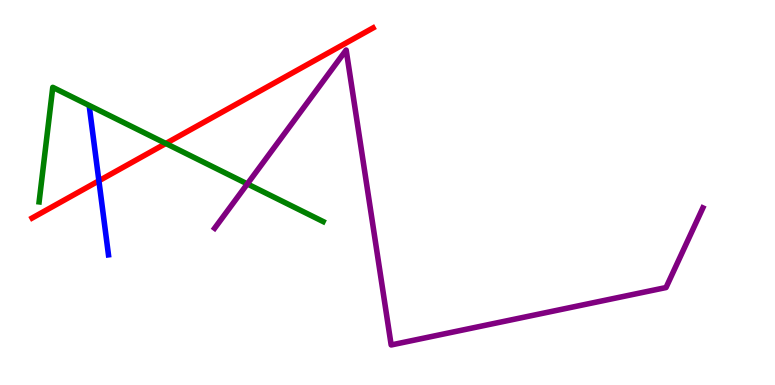[{'lines': ['blue', 'red'], 'intersections': [{'x': 1.28, 'y': 5.3}]}, {'lines': ['green', 'red'], 'intersections': [{'x': 2.14, 'y': 6.27}]}, {'lines': ['purple', 'red'], 'intersections': []}, {'lines': ['blue', 'green'], 'intersections': []}, {'lines': ['blue', 'purple'], 'intersections': []}, {'lines': ['green', 'purple'], 'intersections': [{'x': 3.19, 'y': 5.22}]}]